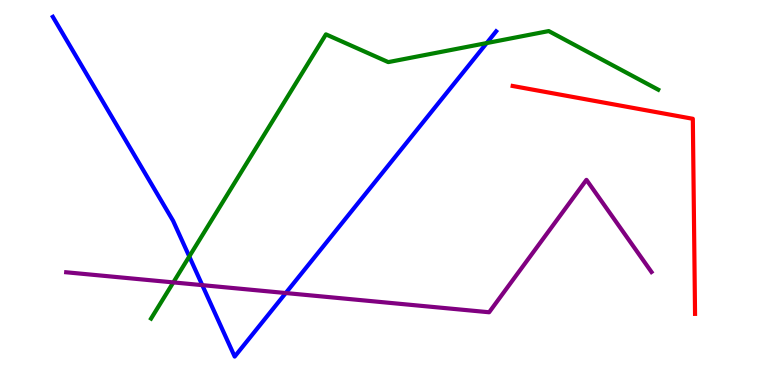[{'lines': ['blue', 'red'], 'intersections': []}, {'lines': ['green', 'red'], 'intersections': []}, {'lines': ['purple', 'red'], 'intersections': []}, {'lines': ['blue', 'green'], 'intersections': [{'x': 2.44, 'y': 3.34}, {'x': 6.28, 'y': 8.88}]}, {'lines': ['blue', 'purple'], 'intersections': [{'x': 2.61, 'y': 2.59}, {'x': 3.69, 'y': 2.39}]}, {'lines': ['green', 'purple'], 'intersections': [{'x': 2.24, 'y': 2.66}]}]